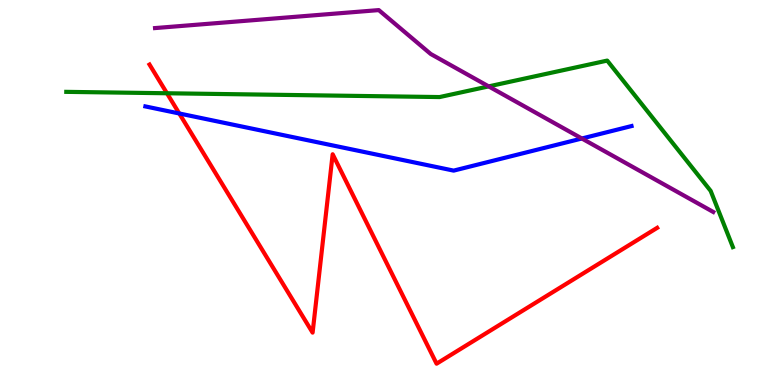[{'lines': ['blue', 'red'], 'intersections': [{'x': 2.31, 'y': 7.05}]}, {'lines': ['green', 'red'], 'intersections': [{'x': 2.15, 'y': 7.58}]}, {'lines': ['purple', 'red'], 'intersections': []}, {'lines': ['blue', 'green'], 'intersections': []}, {'lines': ['blue', 'purple'], 'intersections': [{'x': 7.51, 'y': 6.4}]}, {'lines': ['green', 'purple'], 'intersections': [{'x': 6.31, 'y': 7.76}]}]